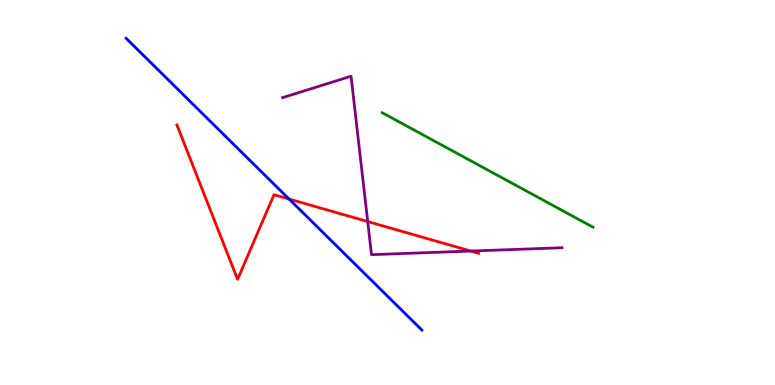[{'lines': ['blue', 'red'], 'intersections': [{'x': 3.73, 'y': 4.83}]}, {'lines': ['green', 'red'], 'intersections': []}, {'lines': ['purple', 'red'], 'intersections': [{'x': 4.74, 'y': 4.25}, {'x': 6.07, 'y': 3.48}]}, {'lines': ['blue', 'green'], 'intersections': []}, {'lines': ['blue', 'purple'], 'intersections': []}, {'lines': ['green', 'purple'], 'intersections': []}]